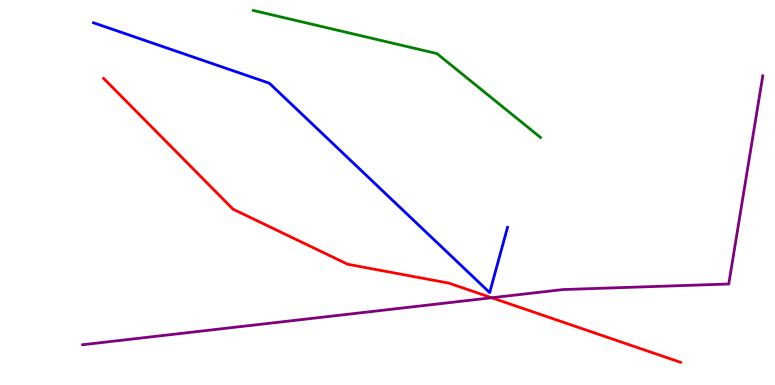[{'lines': ['blue', 'red'], 'intersections': []}, {'lines': ['green', 'red'], 'intersections': []}, {'lines': ['purple', 'red'], 'intersections': [{'x': 6.34, 'y': 2.27}]}, {'lines': ['blue', 'green'], 'intersections': []}, {'lines': ['blue', 'purple'], 'intersections': []}, {'lines': ['green', 'purple'], 'intersections': []}]